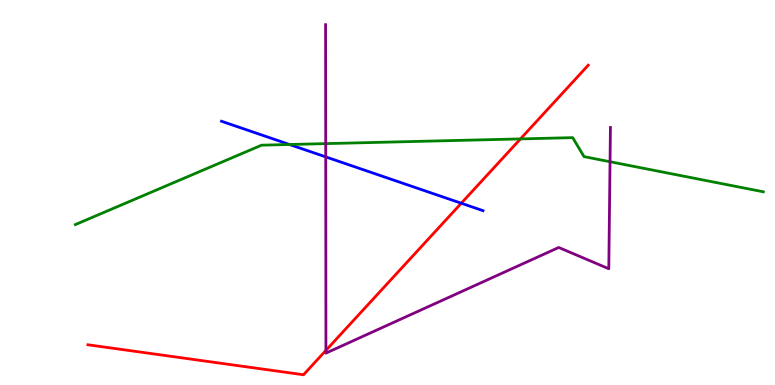[{'lines': ['blue', 'red'], 'intersections': [{'x': 5.95, 'y': 4.72}]}, {'lines': ['green', 'red'], 'intersections': [{'x': 6.72, 'y': 6.39}]}, {'lines': ['purple', 'red'], 'intersections': [{'x': 4.21, 'y': 0.899}]}, {'lines': ['blue', 'green'], 'intersections': [{'x': 3.74, 'y': 6.25}]}, {'lines': ['blue', 'purple'], 'intersections': [{'x': 4.2, 'y': 5.93}]}, {'lines': ['green', 'purple'], 'intersections': [{'x': 4.2, 'y': 6.27}, {'x': 7.87, 'y': 5.8}]}]